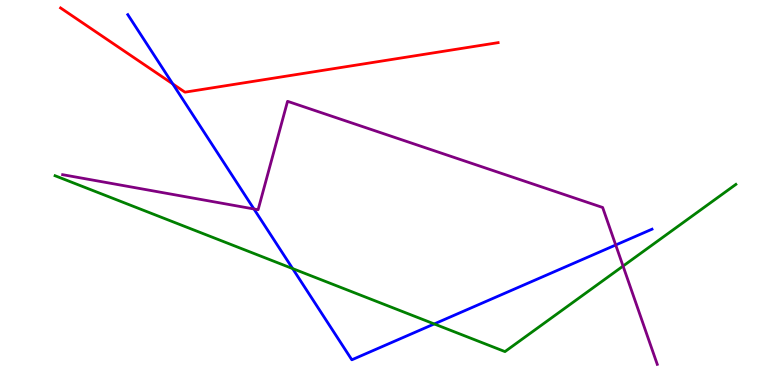[{'lines': ['blue', 'red'], 'intersections': [{'x': 2.23, 'y': 7.82}]}, {'lines': ['green', 'red'], 'intersections': []}, {'lines': ['purple', 'red'], 'intersections': []}, {'lines': ['blue', 'green'], 'intersections': [{'x': 3.78, 'y': 3.02}, {'x': 5.6, 'y': 1.59}]}, {'lines': ['blue', 'purple'], 'intersections': [{'x': 3.28, 'y': 4.57}, {'x': 7.94, 'y': 3.64}]}, {'lines': ['green', 'purple'], 'intersections': [{'x': 8.04, 'y': 3.09}]}]